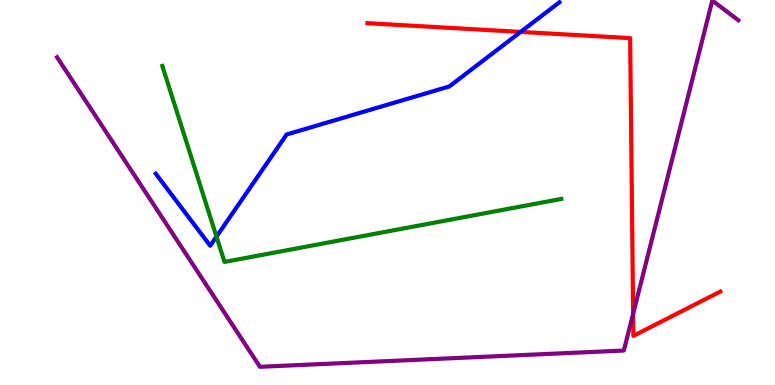[{'lines': ['blue', 'red'], 'intersections': [{'x': 6.72, 'y': 9.17}]}, {'lines': ['green', 'red'], 'intersections': []}, {'lines': ['purple', 'red'], 'intersections': [{'x': 8.17, 'y': 1.85}]}, {'lines': ['blue', 'green'], 'intersections': [{'x': 2.79, 'y': 3.85}]}, {'lines': ['blue', 'purple'], 'intersections': []}, {'lines': ['green', 'purple'], 'intersections': []}]